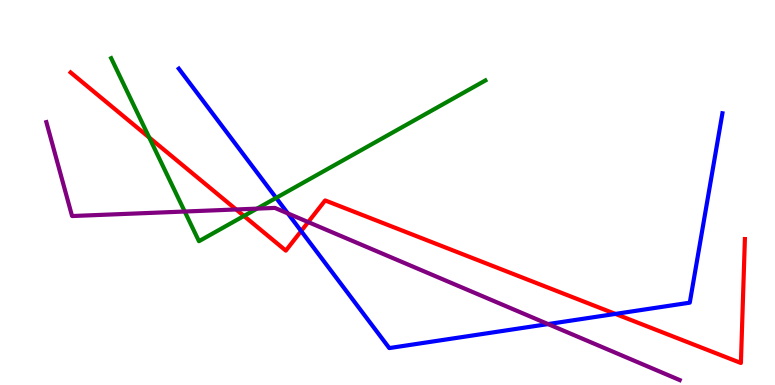[{'lines': ['blue', 'red'], 'intersections': [{'x': 3.89, 'y': 4.0}, {'x': 7.94, 'y': 1.85}]}, {'lines': ['green', 'red'], 'intersections': [{'x': 1.93, 'y': 6.43}, {'x': 3.15, 'y': 4.39}]}, {'lines': ['purple', 'red'], 'intersections': [{'x': 3.05, 'y': 4.56}, {'x': 3.98, 'y': 4.23}]}, {'lines': ['blue', 'green'], 'intersections': [{'x': 3.56, 'y': 4.86}]}, {'lines': ['blue', 'purple'], 'intersections': [{'x': 3.71, 'y': 4.46}, {'x': 7.07, 'y': 1.58}]}, {'lines': ['green', 'purple'], 'intersections': [{'x': 2.38, 'y': 4.51}, {'x': 3.32, 'y': 4.58}]}]